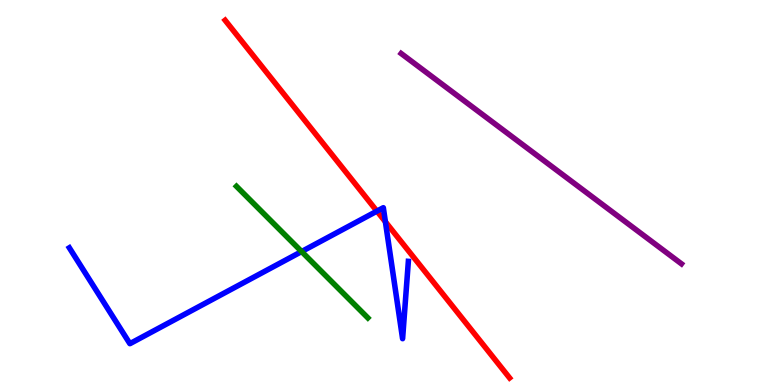[{'lines': ['blue', 'red'], 'intersections': [{'x': 4.86, 'y': 4.52}, {'x': 4.97, 'y': 4.24}]}, {'lines': ['green', 'red'], 'intersections': []}, {'lines': ['purple', 'red'], 'intersections': []}, {'lines': ['blue', 'green'], 'intersections': [{'x': 3.89, 'y': 3.47}]}, {'lines': ['blue', 'purple'], 'intersections': []}, {'lines': ['green', 'purple'], 'intersections': []}]